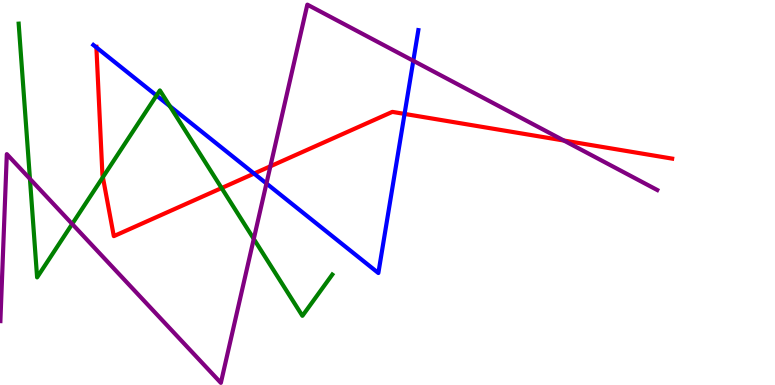[{'lines': ['blue', 'red'], 'intersections': [{'x': 1.24, 'y': 8.77}, {'x': 3.28, 'y': 5.49}, {'x': 5.22, 'y': 7.04}]}, {'lines': ['green', 'red'], 'intersections': [{'x': 1.33, 'y': 5.4}, {'x': 2.86, 'y': 5.12}]}, {'lines': ['purple', 'red'], 'intersections': [{'x': 3.49, 'y': 5.68}, {'x': 7.28, 'y': 6.35}]}, {'lines': ['blue', 'green'], 'intersections': [{'x': 2.02, 'y': 7.52}, {'x': 2.19, 'y': 7.24}]}, {'lines': ['blue', 'purple'], 'intersections': [{'x': 3.44, 'y': 5.23}, {'x': 5.33, 'y': 8.42}]}, {'lines': ['green', 'purple'], 'intersections': [{'x': 0.386, 'y': 5.35}, {'x': 0.931, 'y': 4.18}, {'x': 3.27, 'y': 3.79}]}]